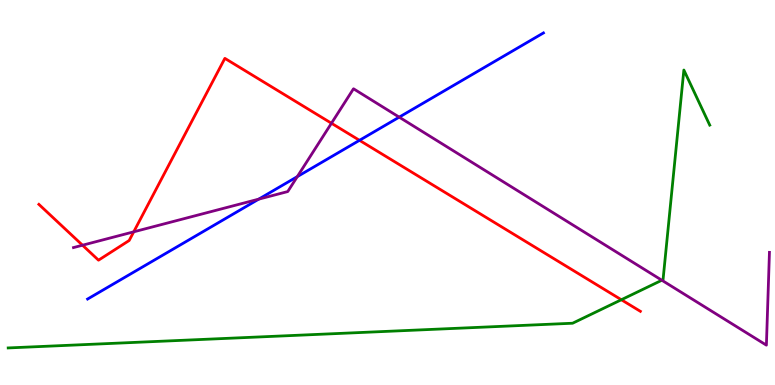[{'lines': ['blue', 'red'], 'intersections': [{'x': 4.64, 'y': 6.36}]}, {'lines': ['green', 'red'], 'intersections': [{'x': 8.02, 'y': 2.21}]}, {'lines': ['purple', 'red'], 'intersections': [{'x': 1.06, 'y': 3.63}, {'x': 1.73, 'y': 3.98}, {'x': 4.28, 'y': 6.8}]}, {'lines': ['blue', 'green'], 'intersections': []}, {'lines': ['blue', 'purple'], 'intersections': [{'x': 3.34, 'y': 4.83}, {'x': 3.84, 'y': 5.41}, {'x': 5.15, 'y': 6.96}]}, {'lines': ['green', 'purple'], 'intersections': [{'x': 8.54, 'y': 2.72}]}]